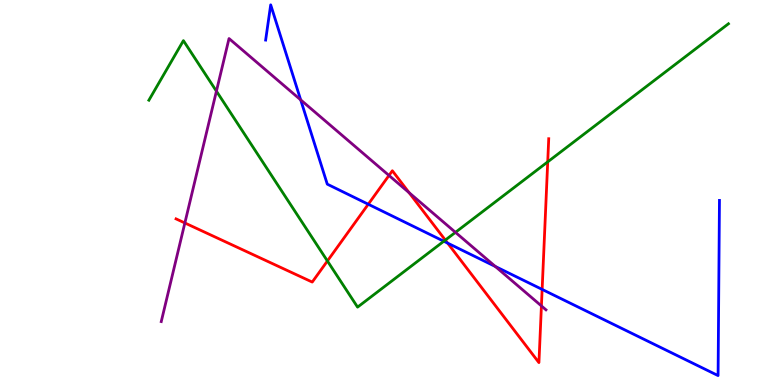[{'lines': ['blue', 'red'], 'intersections': [{'x': 4.75, 'y': 4.7}, {'x': 5.78, 'y': 3.69}, {'x': 7.0, 'y': 2.48}]}, {'lines': ['green', 'red'], 'intersections': [{'x': 4.22, 'y': 3.22}, {'x': 5.75, 'y': 3.76}, {'x': 7.07, 'y': 5.8}]}, {'lines': ['purple', 'red'], 'intersections': [{'x': 2.39, 'y': 4.21}, {'x': 5.02, 'y': 5.44}, {'x': 5.28, 'y': 5.0}, {'x': 6.99, 'y': 2.05}]}, {'lines': ['blue', 'green'], 'intersections': [{'x': 5.73, 'y': 3.73}]}, {'lines': ['blue', 'purple'], 'intersections': [{'x': 3.88, 'y': 7.41}, {'x': 6.39, 'y': 3.08}]}, {'lines': ['green', 'purple'], 'intersections': [{'x': 2.79, 'y': 7.63}, {'x': 5.88, 'y': 3.97}]}]